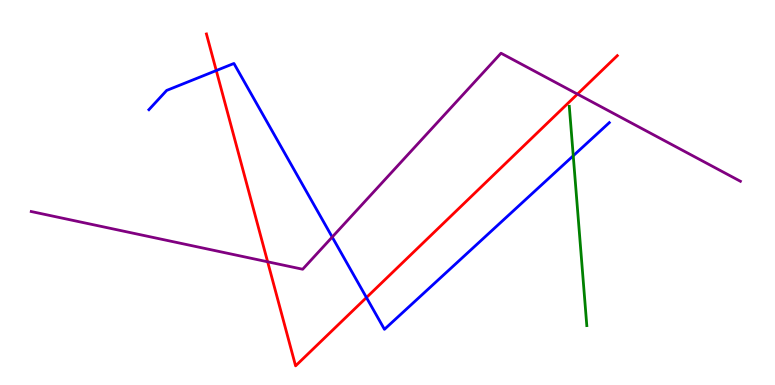[{'lines': ['blue', 'red'], 'intersections': [{'x': 2.79, 'y': 8.17}, {'x': 4.73, 'y': 2.27}]}, {'lines': ['green', 'red'], 'intersections': []}, {'lines': ['purple', 'red'], 'intersections': [{'x': 3.45, 'y': 3.2}, {'x': 7.45, 'y': 7.56}]}, {'lines': ['blue', 'green'], 'intersections': [{'x': 7.4, 'y': 5.95}]}, {'lines': ['blue', 'purple'], 'intersections': [{'x': 4.29, 'y': 3.84}]}, {'lines': ['green', 'purple'], 'intersections': []}]